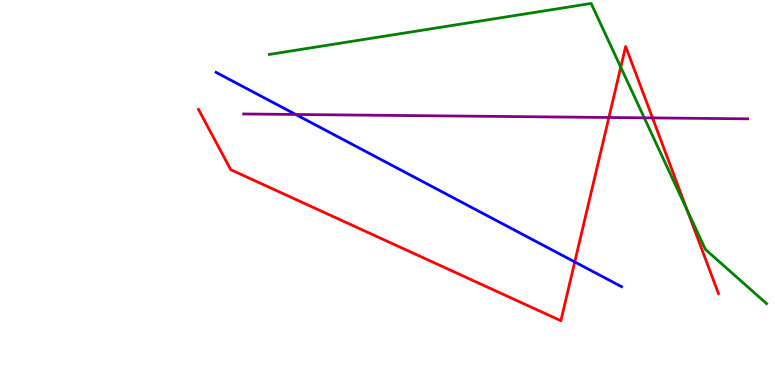[{'lines': ['blue', 'red'], 'intersections': [{'x': 7.42, 'y': 3.2}]}, {'lines': ['green', 'red'], 'intersections': [{'x': 8.01, 'y': 8.25}, {'x': 8.86, 'y': 4.55}]}, {'lines': ['purple', 'red'], 'intersections': [{'x': 7.86, 'y': 6.95}, {'x': 8.42, 'y': 6.94}]}, {'lines': ['blue', 'green'], 'intersections': []}, {'lines': ['blue', 'purple'], 'intersections': [{'x': 3.82, 'y': 7.03}]}, {'lines': ['green', 'purple'], 'intersections': [{'x': 8.31, 'y': 6.94}]}]